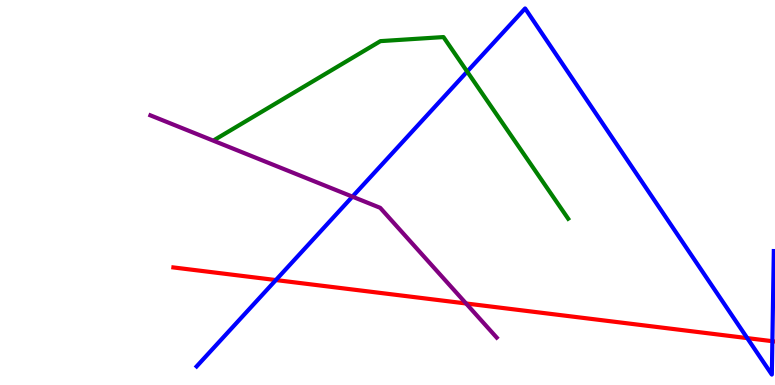[{'lines': ['blue', 'red'], 'intersections': [{'x': 3.56, 'y': 2.73}, {'x': 9.64, 'y': 1.22}, {'x': 9.97, 'y': 1.14}]}, {'lines': ['green', 'red'], 'intersections': []}, {'lines': ['purple', 'red'], 'intersections': [{'x': 6.01, 'y': 2.12}]}, {'lines': ['blue', 'green'], 'intersections': [{'x': 6.03, 'y': 8.14}]}, {'lines': ['blue', 'purple'], 'intersections': [{'x': 4.55, 'y': 4.89}]}, {'lines': ['green', 'purple'], 'intersections': []}]